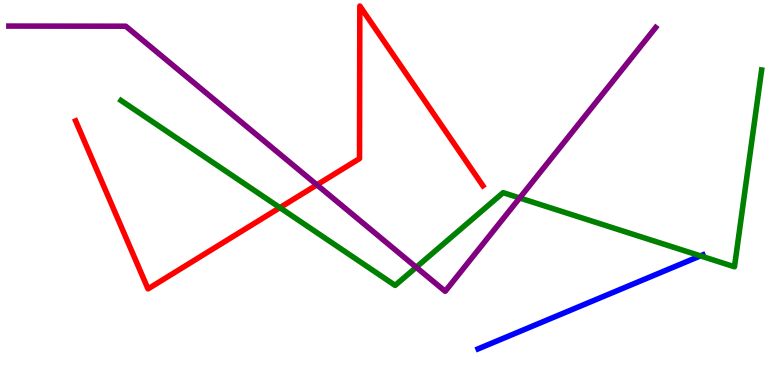[{'lines': ['blue', 'red'], 'intersections': []}, {'lines': ['green', 'red'], 'intersections': [{'x': 3.61, 'y': 4.61}]}, {'lines': ['purple', 'red'], 'intersections': [{'x': 4.09, 'y': 5.2}]}, {'lines': ['blue', 'green'], 'intersections': [{'x': 9.04, 'y': 3.35}]}, {'lines': ['blue', 'purple'], 'intersections': []}, {'lines': ['green', 'purple'], 'intersections': [{'x': 5.37, 'y': 3.06}, {'x': 6.71, 'y': 4.86}]}]